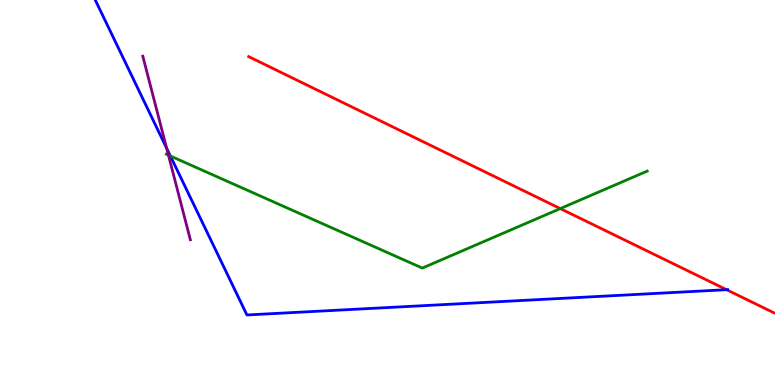[{'lines': ['blue', 'red'], 'intersections': [{'x': 9.37, 'y': 2.48}]}, {'lines': ['green', 'red'], 'intersections': [{'x': 7.23, 'y': 4.58}]}, {'lines': ['purple', 'red'], 'intersections': []}, {'lines': ['blue', 'green'], 'intersections': [{'x': 2.2, 'y': 5.95}]}, {'lines': ['blue', 'purple'], 'intersections': [{'x': 2.15, 'y': 6.15}]}, {'lines': ['green', 'purple'], 'intersections': [{'x': 2.17, 'y': 5.97}]}]